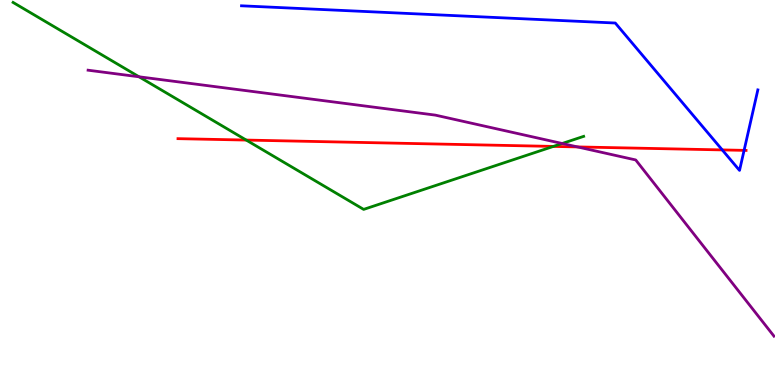[{'lines': ['blue', 'red'], 'intersections': [{'x': 9.32, 'y': 6.11}, {'x': 9.6, 'y': 6.09}]}, {'lines': ['green', 'red'], 'intersections': [{'x': 3.18, 'y': 6.36}, {'x': 7.14, 'y': 6.2}]}, {'lines': ['purple', 'red'], 'intersections': [{'x': 7.45, 'y': 6.18}]}, {'lines': ['blue', 'green'], 'intersections': []}, {'lines': ['blue', 'purple'], 'intersections': []}, {'lines': ['green', 'purple'], 'intersections': [{'x': 1.79, 'y': 8.01}, {'x': 7.25, 'y': 6.27}]}]